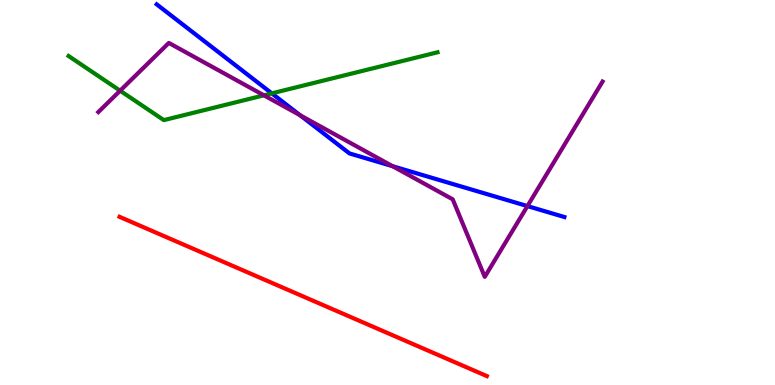[{'lines': ['blue', 'red'], 'intersections': []}, {'lines': ['green', 'red'], 'intersections': []}, {'lines': ['purple', 'red'], 'intersections': []}, {'lines': ['blue', 'green'], 'intersections': [{'x': 3.51, 'y': 7.57}]}, {'lines': ['blue', 'purple'], 'intersections': [{'x': 3.87, 'y': 7.01}, {'x': 5.07, 'y': 5.68}, {'x': 6.81, 'y': 4.65}]}, {'lines': ['green', 'purple'], 'intersections': [{'x': 1.55, 'y': 7.64}, {'x': 3.41, 'y': 7.52}]}]